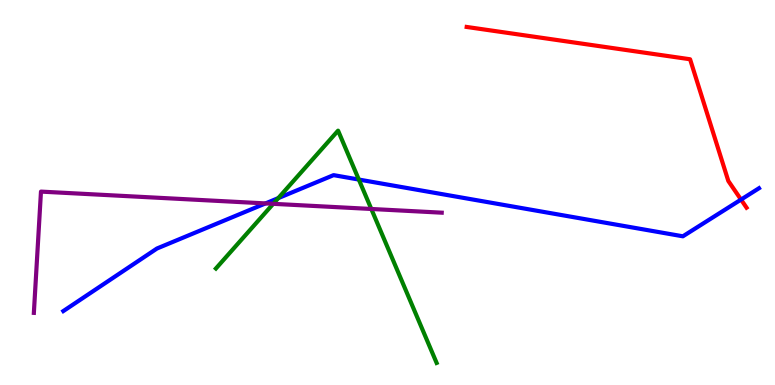[{'lines': ['blue', 'red'], 'intersections': [{'x': 9.56, 'y': 4.82}]}, {'lines': ['green', 'red'], 'intersections': []}, {'lines': ['purple', 'red'], 'intersections': []}, {'lines': ['blue', 'green'], 'intersections': [{'x': 3.59, 'y': 4.85}, {'x': 4.63, 'y': 5.34}]}, {'lines': ['blue', 'purple'], 'intersections': [{'x': 3.43, 'y': 4.72}]}, {'lines': ['green', 'purple'], 'intersections': [{'x': 3.53, 'y': 4.71}, {'x': 4.79, 'y': 4.57}]}]